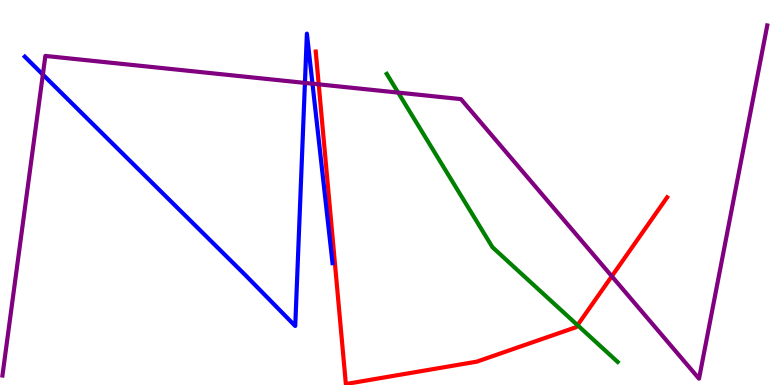[{'lines': ['blue', 'red'], 'intersections': []}, {'lines': ['green', 'red'], 'intersections': [{'x': 7.45, 'y': 1.55}]}, {'lines': ['purple', 'red'], 'intersections': [{'x': 4.11, 'y': 7.81}, {'x': 7.89, 'y': 2.82}]}, {'lines': ['blue', 'green'], 'intersections': []}, {'lines': ['blue', 'purple'], 'intersections': [{'x': 0.553, 'y': 8.06}, {'x': 3.93, 'y': 7.85}, {'x': 4.03, 'y': 7.83}]}, {'lines': ['green', 'purple'], 'intersections': [{'x': 5.14, 'y': 7.59}]}]